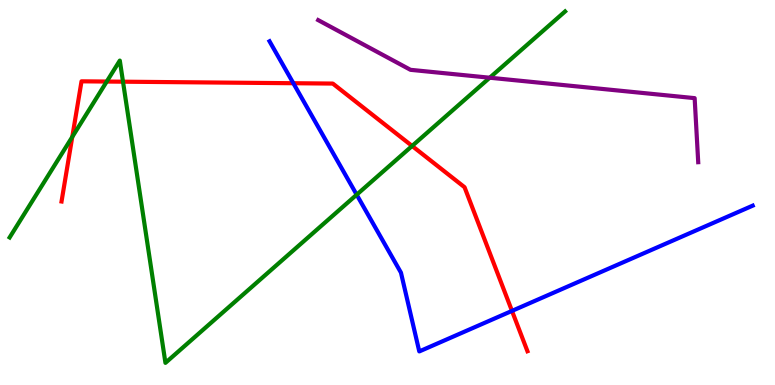[{'lines': ['blue', 'red'], 'intersections': [{'x': 3.79, 'y': 7.84}, {'x': 6.61, 'y': 1.92}]}, {'lines': ['green', 'red'], 'intersections': [{'x': 0.933, 'y': 6.44}, {'x': 1.38, 'y': 7.88}, {'x': 1.59, 'y': 7.88}, {'x': 5.32, 'y': 6.21}]}, {'lines': ['purple', 'red'], 'intersections': []}, {'lines': ['blue', 'green'], 'intersections': [{'x': 4.6, 'y': 4.94}]}, {'lines': ['blue', 'purple'], 'intersections': []}, {'lines': ['green', 'purple'], 'intersections': [{'x': 6.32, 'y': 7.98}]}]